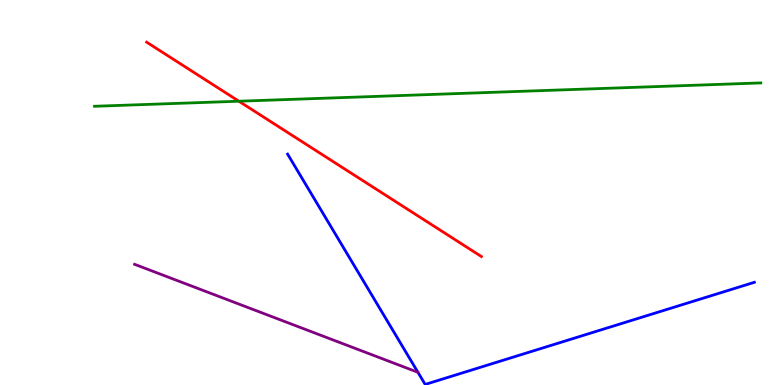[{'lines': ['blue', 'red'], 'intersections': []}, {'lines': ['green', 'red'], 'intersections': [{'x': 3.08, 'y': 7.37}]}, {'lines': ['purple', 'red'], 'intersections': []}, {'lines': ['blue', 'green'], 'intersections': []}, {'lines': ['blue', 'purple'], 'intersections': []}, {'lines': ['green', 'purple'], 'intersections': []}]